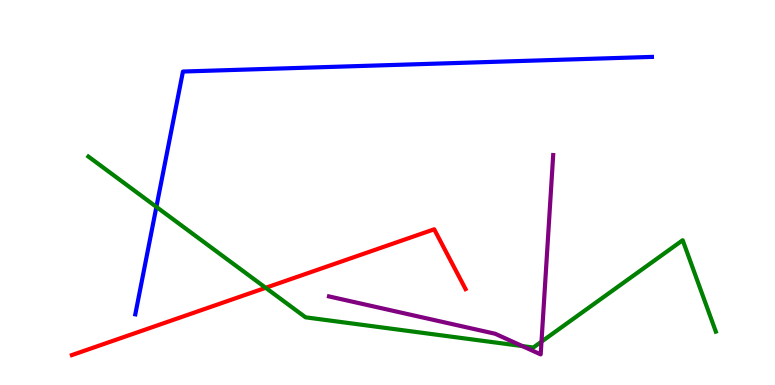[{'lines': ['blue', 'red'], 'intersections': []}, {'lines': ['green', 'red'], 'intersections': [{'x': 3.43, 'y': 2.52}]}, {'lines': ['purple', 'red'], 'intersections': []}, {'lines': ['blue', 'green'], 'intersections': [{'x': 2.02, 'y': 4.63}]}, {'lines': ['blue', 'purple'], 'intersections': []}, {'lines': ['green', 'purple'], 'intersections': [{'x': 6.74, 'y': 1.01}, {'x': 6.99, 'y': 1.13}]}]